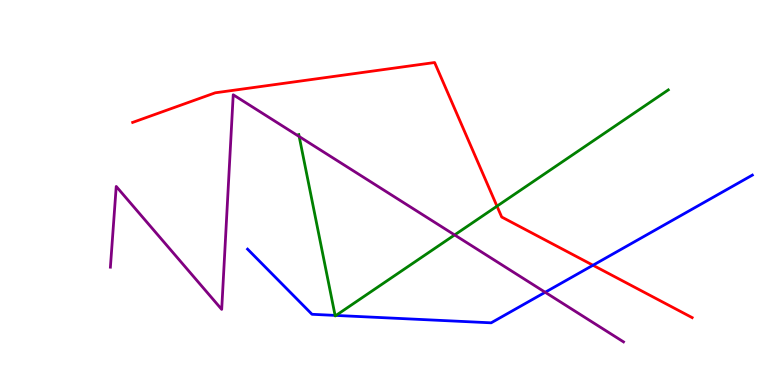[{'lines': ['blue', 'red'], 'intersections': [{'x': 7.65, 'y': 3.11}]}, {'lines': ['green', 'red'], 'intersections': [{'x': 6.41, 'y': 4.64}]}, {'lines': ['purple', 'red'], 'intersections': []}, {'lines': ['blue', 'green'], 'intersections': [{'x': 4.32, 'y': 1.81}, {'x': 4.34, 'y': 1.81}]}, {'lines': ['blue', 'purple'], 'intersections': [{'x': 7.03, 'y': 2.41}]}, {'lines': ['green', 'purple'], 'intersections': [{'x': 3.86, 'y': 6.45}, {'x': 5.87, 'y': 3.9}]}]